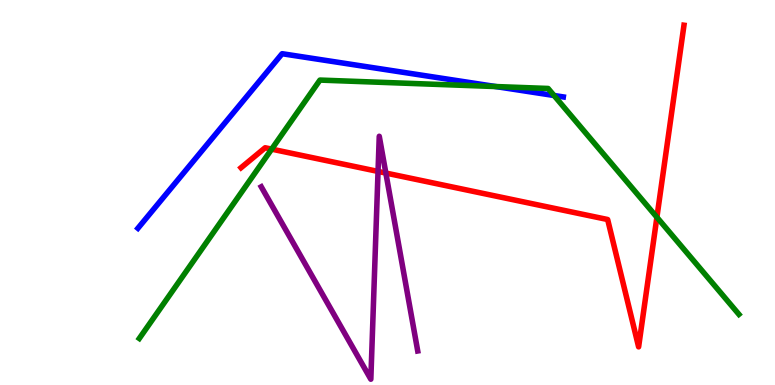[{'lines': ['blue', 'red'], 'intersections': []}, {'lines': ['green', 'red'], 'intersections': [{'x': 3.51, 'y': 6.13}, {'x': 8.48, 'y': 4.36}]}, {'lines': ['purple', 'red'], 'intersections': [{'x': 4.88, 'y': 5.55}, {'x': 4.98, 'y': 5.5}]}, {'lines': ['blue', 'green'], 'intersections': [{'x': 6.4, 'y': 7.75}, {'x': 7.15, 'y': 7.52}]}, {'lines': ['blue', 'purple'], 'intersections': []}, {'lines': ['green', 'purple'], 'intersections': []}]